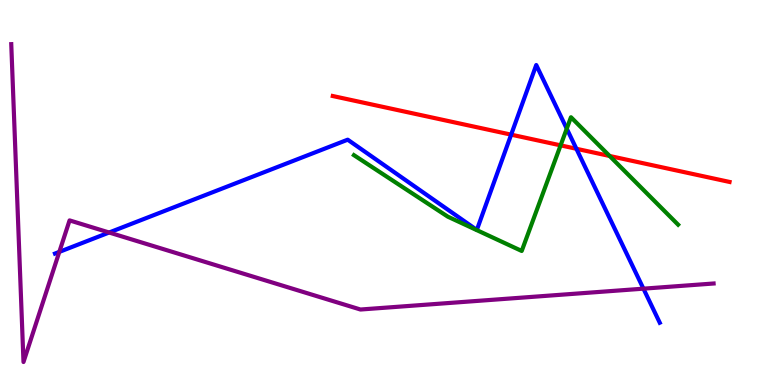[{'lines': ['blue', 'red'], 'intersections': [{'x': 6.6, 'y': 6.5}, {'x': 7.44, 'y': 6.14}]}, {'lines': ['green', 'red'], 'intersections': [{'x': 7.23, 'y': 6.22}, {'x': 7.87, 'y': 5.95}]}, {'lines': ['purple', 'red'], 'intersections': []}, {'lines': ['blue', 'green'], 'intersections': [{'x': 7.31, 'y': 6.66}]}, {'lines': ['blue', 'purple'], 'intersections': [{'x': 0.765, 'y': 3.46}, {'x': 1.41, 'y': 3.96}, {'x': 8.3, 'y': 2.5}]}, {'lines': ['green', 'purple'], 'intersections': []}]